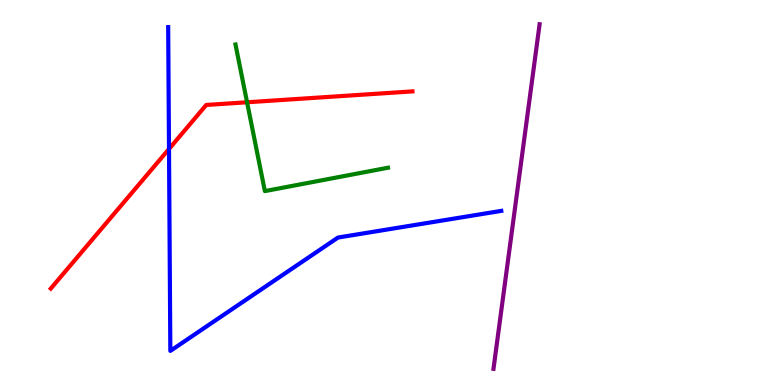[{'lines': ['blue', 'red'], 'intersections': [{'x': 2.18, 'y': 6.13}]}, {'lines': ['green', 'red'], 'intersections': [{'x': 3.19, 'y': 7.34}]}, {'lines': ['purple', 'red'], 'intersections': []}, {'lines': ['blue', 'green'], 'intersections': []}, {'lines': ['blue', 'purple'], 'intersections': []}, {'lines': ['green', 'purple'], 'intersections': []}]